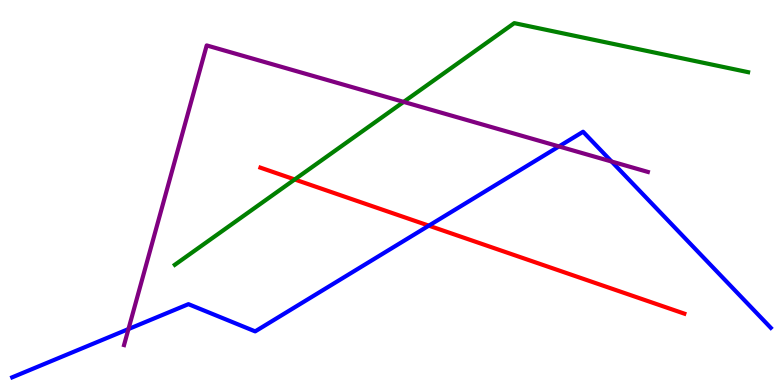[{'lines': ['blue', 'red'], 'intersections': [{'x': 5.53, 'y': 4.14}]}, {'lines': ['green', 'red'], 'intersections': [{'x': 3.8, 'y': 5.34}]}, {'lines': ['purple', 'red'], 'intersections': []}, {'lines': ['blue', 'green'], 'intersections': []}, {'lines': ['blue', 'purple'], 'intersections': [{'x': 1.66, 'y': 1.45}, {'x': 7.21, 'y': 6.2}, {'x': 7.89, 'y': 5.8}]}, {'lines': ['green', 'purple'], 'intersections': [{'x': 5.21, 'y': 7.35}]}]